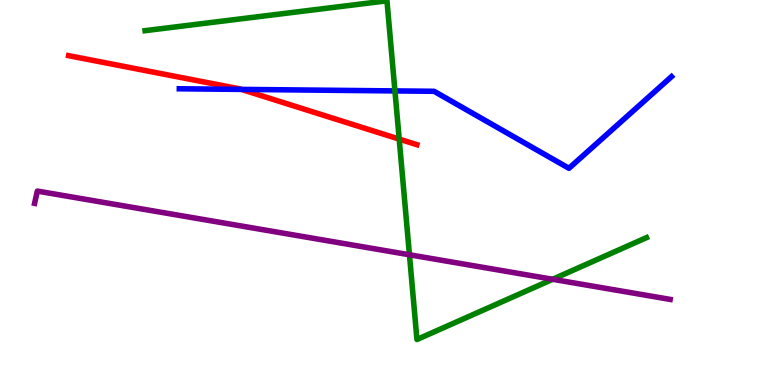[{'lines': ['blue', 'red'], 'intersections': [{'x': 3.11, 'y': 7.68}]}, {'lines': ['green', 'red'], 'intersections': [{'x': 5.15, 'y': 6.39}]}, {'lines': ['purple', 'red'], 'intersections': []}, {'lines': ['blue', 'green'], 'intersections': [{'x': 5.1, 'y': 7.64}]}, {'lines': ['blue', 'purple'], 'intersections': []}, {'lines': ['green', 'purple'], 'intersections': [{'x': 5.28, 'y': 3.38}, {'x': 7.13, 'y': 2.75}]}]